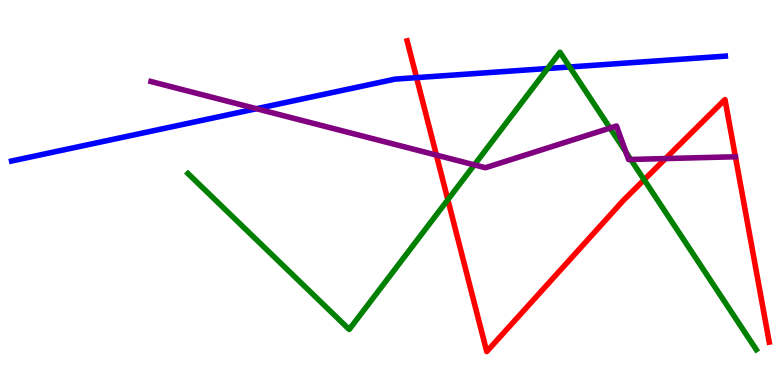[{'lines': ['blue', 'red'], 'intersections': [{'x': 5.37, 'y': 7.98}]}, {'lines': ['green', 'red'], 'intersections': [{'x': 5.78, 'y': 4.81}, {'x': 8.31, 'y': 5.33}]}, {'lines': ['purple', 'red'], 'intersections': [{'x': 5.63, 'y': 5.97}, {'x': 8.59, 'y': 5.88}, {'x': 9.49, 'y': 5.93}]}, {'lines': ['blue', 'green'], 'intersections': [{'x': 7.07, 'y': 8.22}, {'x': 7.35, 'y': 8.26}]}, {'lines': ['blue', 'purple'], 'intersections': [{'x': 3.31, 'y': 7.18}]}, {'lines': ['green', 'purple'], 'intersections': [{'x': 6.12, 'y': 5.72}, {'x': 7.87, 'y': 6.67}, {'x': 8.08, 'y': 6.05}, {'x': 8.14, 'y': 5.86}]}]